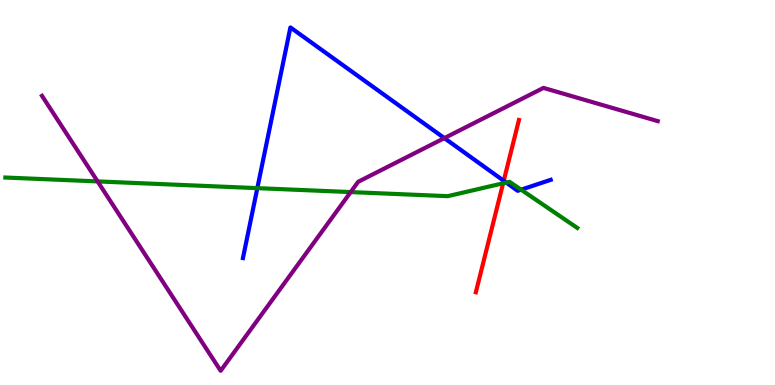[{'lines': ['blue', 'red'], 'intersections': [{'x': 6.5, 'y': 5.3}]}, {'lines': ['green', 'red'], 'intersections': [{'x': 6.49, 'y': 5.24}]}, {'lines': ['purple', 'red'], 'intersections': []}, {'lines': ['blue', 'green'], 'intersections': [{'x': 3.32, 'y': 5.11}, {'x': 6.53, 'y': 5.26}, {'x': 6.72, 'y': 5.07}]}, {'lines': ['blue', 'purple'], 'intersections': [{'x': 5.73, 'y': 6.41}]}, {'lines': ['green', 'purple'], 'intersections': [{'x': 1.26, 'y': 5.29}, {'x': 4.52, 'y': 5.01}]}]